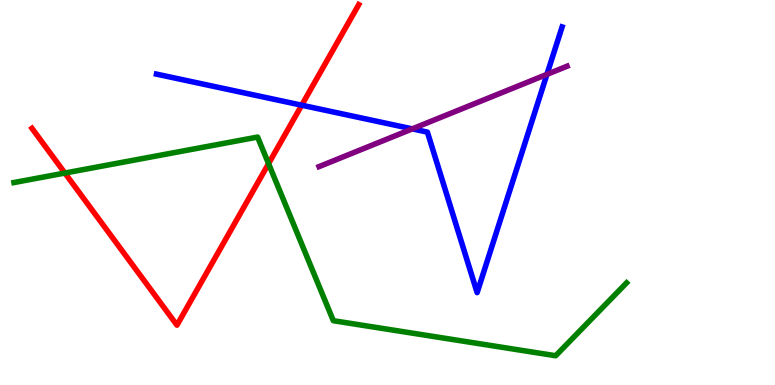[{'lines': ['blue', 'red'], 'intersections': [{'x': 3.89, 'y': 7.27}]}, {'lines': ['green', 'red'], 'intersections': [{'x': 0.837, 'y': 5.51}, {'x': 3.47, 'y': 5.75}]}, {'lines': ['purple', 'red'], 'intersections': []}, {'lines': ['blue', 'green'], 'intersections': []}, {'lines': ['blue', 'purple'], 'intersections': [{'x': 5.32, 'y': 6.65}, {'x': 7.06, 'y': 8.07}]}, {'lines': ['green', 'purple'], 'intersections': []}]